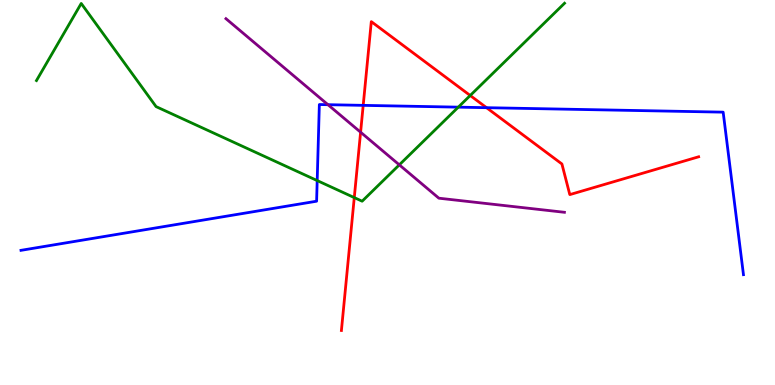[{'lines': ['blue', 'red'], 'intersections': [{'x': 4.69, 'y': 7.26}, {'x': 6.28, 'y': 7.2}]}, {'lines': ['green', 'red'], 'intersections': [{'x': 4.57, 'y': 4.87}, {'x': 6.07, 'y': 7.52}]}, {'lines': ['purple', 'red'], 'intersections': [{'x': 4.65, 'y': 6.57}]}, {'lines': ['blue', 'green'], 'intersections': [{'x': 4.09, 'y': 5.31}, {'x': 5.91, 'y': 7.22}]}, {'lines': ['blue', 'purple'], 'intersections': [{'x': 4.23, 'y': 7.28}]}, {'lines': ['green', 'purple'], 'intersections': [{'x': 5.15, 'y': 5.72}]}]